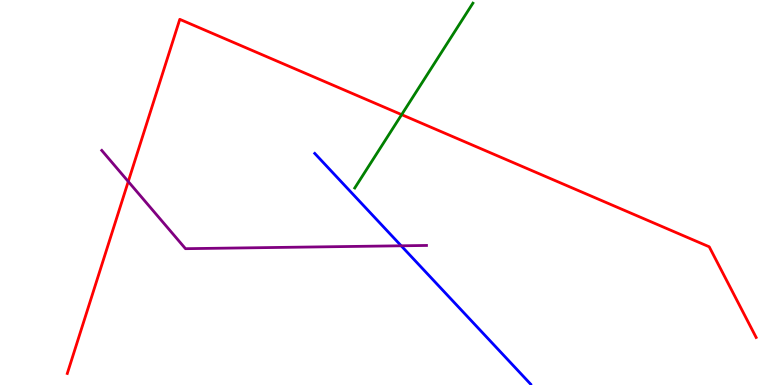[{'lines': ['blue', 'red'], 'intersections': []}, {'lines': ['green', 'red'], 'intersections': [{'x': 5.18, 'y': 7.02}]}, {'lines': ['purple', 'red'], 'intersections': [{'x': 1.66, 'y': 5.28}]}, {'lines': ['blue', 'green'], 'intersections': []}, {'lines': ['blue', 'purple'], 'intersections': [{'x': 5.18, 'y': 3.62}]}, {'lines': ['green', 'purple'], 'intersections': []}]